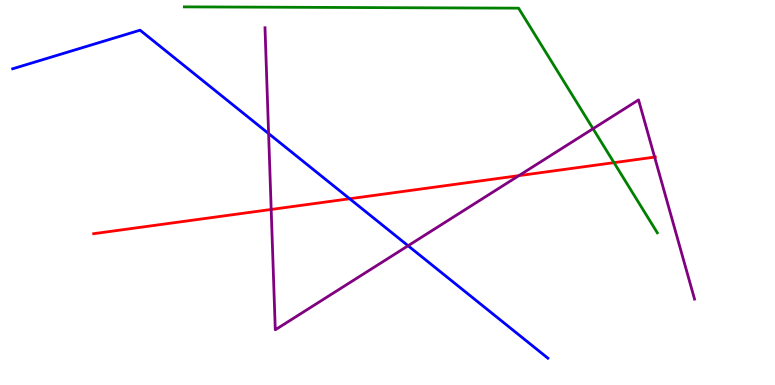[{'lines': ['blue', 'red'], 'intersections': [{'x': 4.51, 'y': 4.84}]}, {'lines': ['green', 'red'], 'intersections': [{'x': 7.92, 'y': 5.78}]}, {'lines': ['purple', 'red'], 'intersections': [{'x': 3.5, 'y': 4.56}, {'x': 6.7, 'y': 5.44}, {'x': 8.45, 'y': 5.92}]}, {'lines': ['blue', 'green'], 'intersections': []}, {'lines': ['blue', 'purple'], 'intersections': [{'x': 3.47, 'y': 6.53}, {'x': 5.27, 'y': 3.62}]}, {'lines': ['green', 'purple'], 'intersections': [{'x': 7.65, 'y': 6.66}]}]